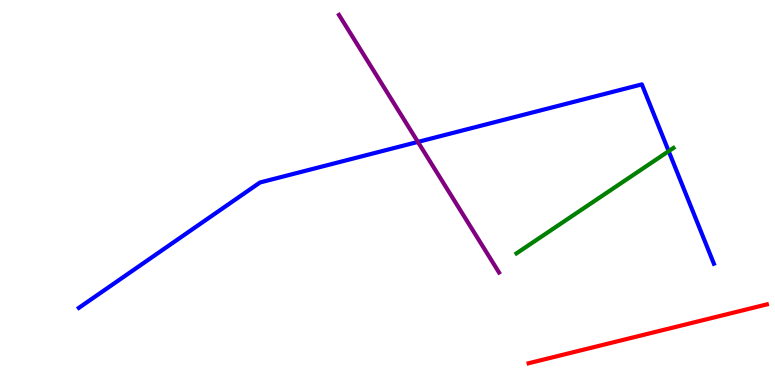[{'lines': ['blue', 'red'], 'intersections': []}, {'lines': ['green', 'red'], 'intersections': []}, {'lines': ['purple', 'red'], 'intersections': []}, {'lines': ['blue', 'green'], 'intersections': [{'x': 8.63, 'y': 6.07}]}, {'lines': ['blue', 'purple'], 'intersections': [{'x': 5.39, 'y': 6.31}]}, {'lines': ['green', 'purple'], 'intersections': []}]